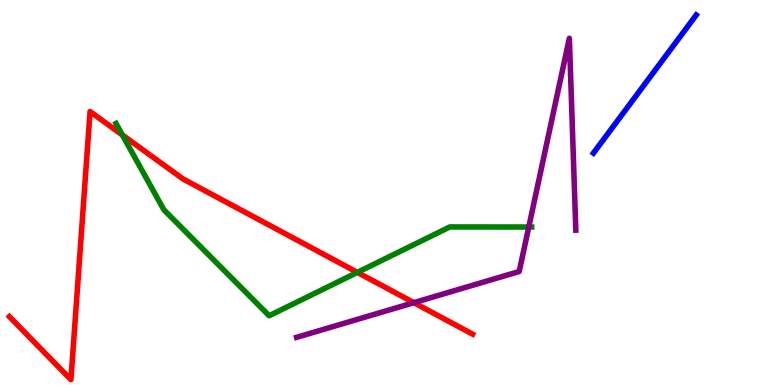[{'lines': ['blue', 'red'], 'intersections': []}, {'lines': ['green', 'red'], 'intersections': [{'x': 1.58, 'y': 6.49}, {'x': 4.61, 'y': 2.93}]}, {'lines': ['purple', 'red'], 'intersections': [{'x': 5.34, 'y': 2.14}]}, {'lines': ['blue', 'green'], 'intersections': []}, {'lines': ['blue', 'purple'], 'intersections': []}, {'lines': ['green', 'purple'], 'intersections': [{'x': 6.82, 'y': 4.1}]}]